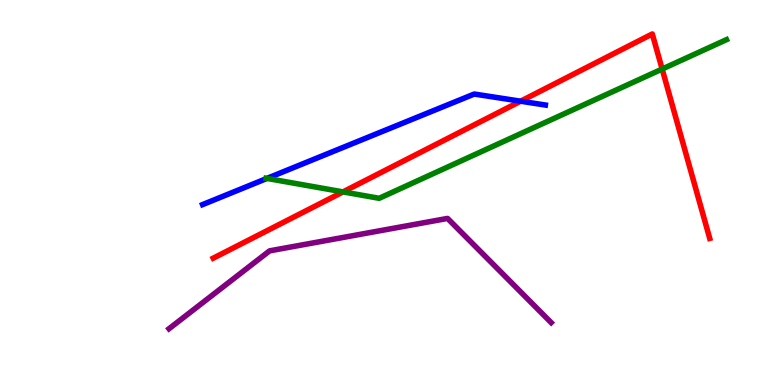[{'lines': ['blue', 'red'], 'intersections': [{'x': 6.72, 'y': 7.37}]}, {'lines': ['green', 'red'], 'intersections': [{'x': 4.43, 'y': 5.02}, {'x': 8.54, 'y': 8.21}]}, {'lines': ['purple', 'red'], 'intersections': []}, {'lines': ['blue', 'green'], 'intersections': [{'x': 3.44, 'y': 5.37}]}, {'lines': ['blue', 'purple'], 'intersections': []}, {'lines': ['green', 'purple'], 'intersections': []}]